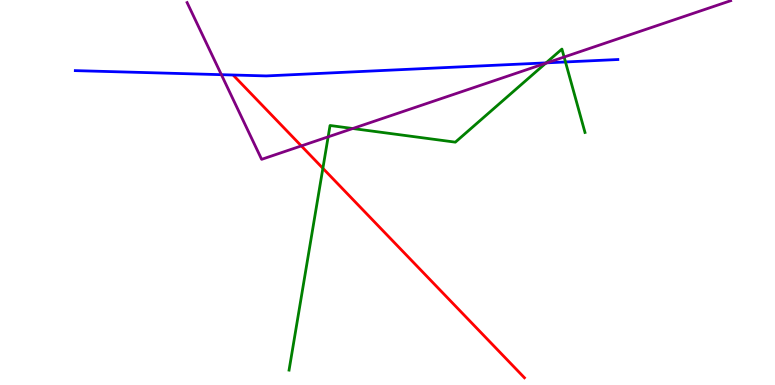[{'lines': ['blue', 'red'], 'intersections': []}, {'lines': ['green', 'red'], 'intersections': [{'x': 4.17, 'y': 5.63}]}, {'lines': ['purple', 'red'], 'intersections': [{'x': 3.89, 'y': 6.21}]}, {'lines': ['blue', 'green'], 'intersections': [{'x': 7.05, 'y': 8.37}, {'x': 7.3, 'y': 8.39}]}, {'lines': ['blue', 'purple'], 'intersections': [{'x': 2.86, 'y': 8.06}, {'x': 7.06, 'y': 8.37}]}, {'lines': ['green', 'purple'], 'intersections': [{'x': 4.23, 'y': 6.45}, {'x': 4.55, 'y': 6.66}, {'x': 7.04, 'y': 8.36}, {'x': 7.28, 'y': 8.52}]}]